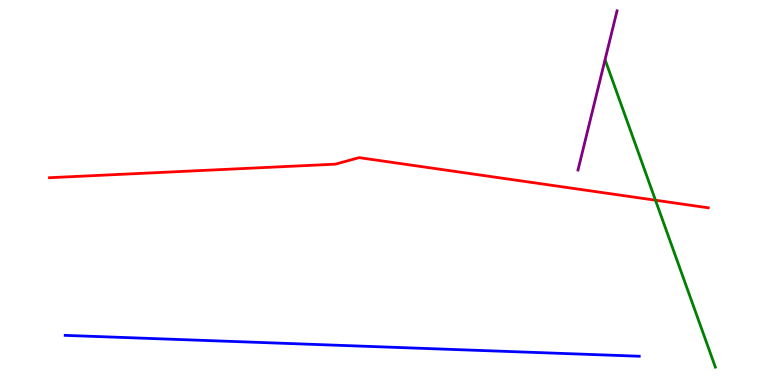[{'lines': ['blue', 'red'], 'intersections': []}, {'lines': ['green', 'red'], 'intersections': [{'x': 8.46, 'y': 4.8}]}, {'lines': ['purple', 'red'], 'intersections': []}, {'lines': ['blue', 'green'], 'intersections': []}, {'lines': ['blue', 'purple'], 'intersections': []}, {'lines': ['green', 'purple'], 'intersections': []}]